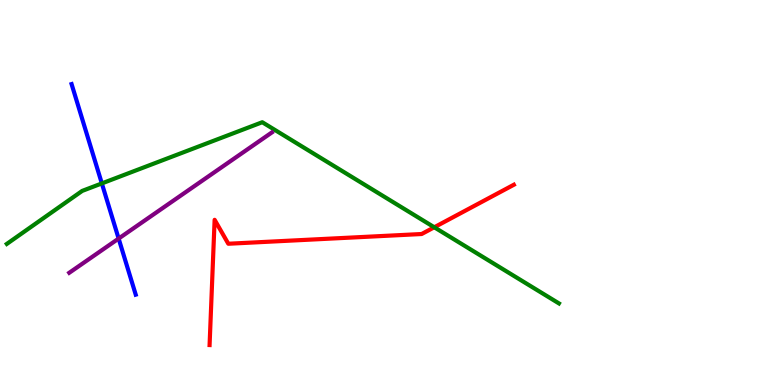[{'lines': ['blue', 'red'], 'intersections': []}, {'lines': ['green', 'red'], 'intersections': [{'x': 5.6, 'y': 4.1}]}, {'lines': ['purple', 'red'], 'intersections': []}, {'lines': ['blue', 'green'], 'intersections': [{'x': 1.31, 'y': 5.24}]}, {'lines': ['blue', 'purple'], 'intersections': [{'x': 1.53, 'y': 3.8}]}, {'lines': ['green', 'purple'], 'intersections': []}]